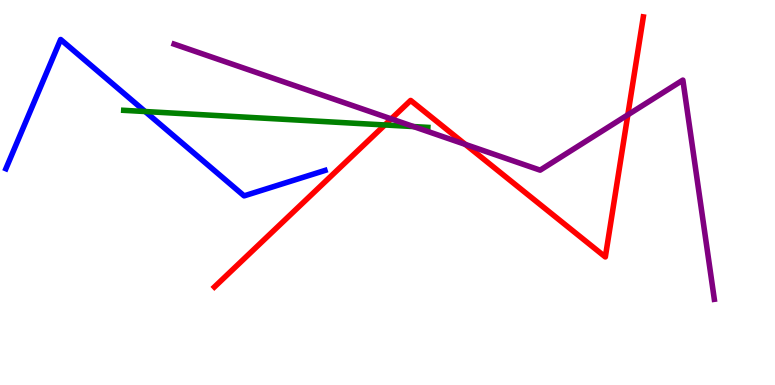[{'lines': ['blue', 'red'], 'intersections': []}, {'lines': ['green', 'red'], 'intersections': [{'x': 4.97, 'y': 6.75}]}, {'lines': ['purple', 'red'], 'intersections': [{'x': 5.05, 'y': 6.91}, {'x': 6.0, 'y': 6.25}, {'x': 8.1, 'y': 7.02}]}, {'lines': ['blue', 'green'], 'intersections': [{'x': 1.87, 'y': 7.1}]}, {'lines': ['blue', 'purple'], 'intersections': []}, {'lines': ['green', 'purple'], 'intersections': [{'x': 5.34, 'y': 6.71}]}]